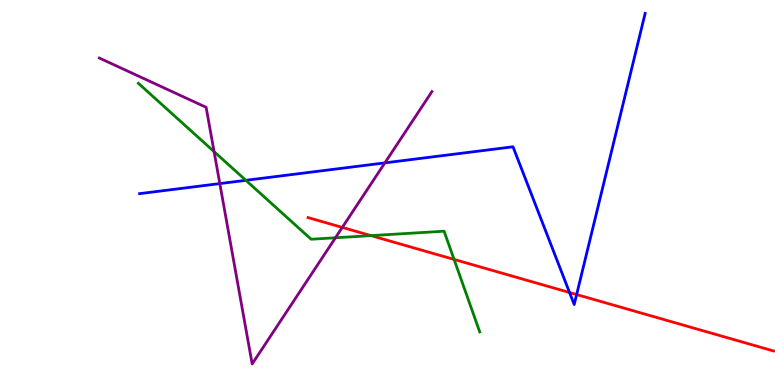[{'lines': ['blue', 'red'], 'intersections': [{'x': 7.35, 'y': 2.4}, {'x': 7.44, 'y': 2.35}]}, {'lines': ['green', 'red'], 'intersections': [{'x': 4.79, 'y': 3.88}, {'x': 5.86, 'y': 3.26}]}, {'lines': ['purple', 'red'], 'intersections': [{'x': 4.42, 'y': 4.09}]}, {'lines': ['blue', 'green'], 'intersections': [{'x': 3.17, 'y': 5.32}]}, {'lines': ['blue', 'purple'], 'intersections': [{'x': 2.84, 'y': 5.23}, {'x': 4.97, 'y': 5.77}]}, {'lines': ['green', 'purple'], 'intersections': [{'x': 2.76, 'y': 6.06}, {'x': 4.33, 'y': 3.82}]}]